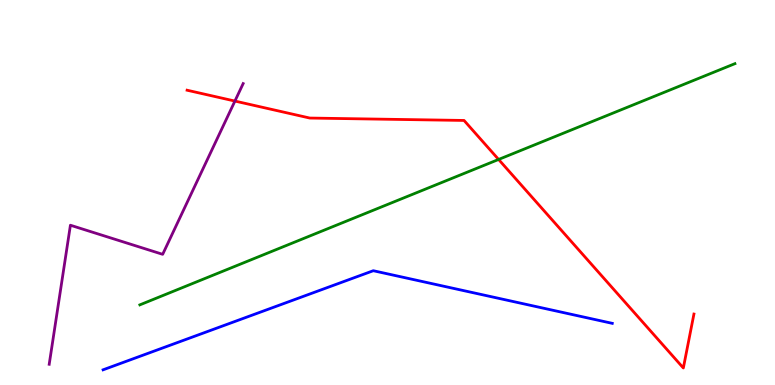[{'lines': ['blue', 'red'], 'intersections': []}, {'lines': ['green', 'red'], 'intersections': [{'x': 6.43, 'y': 5.86}]}, {'lines': ['purple', 'red'], 'intersections': [{'x': 3.03, 'y': 7.37}]}, {'lines': ['blue', 'green'], 'intersections': []}, {'lines': ['blue', 'purple'], 'intersections': []}, {'lines': ['green', 'purple'], 'intersections': []}]